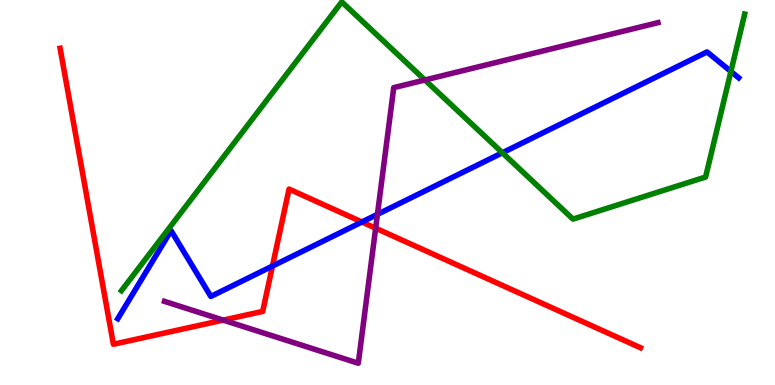[{'lines': ['blue', 'red'], 'intersections': [{'x': 3.52, 'y': 3.09}, {'x': 4.67, 'y': 4.23}]}, {'lines': ['green', 'red'], 'intersections': []}, {'lines': ['purple', 'red'], 'intersections': [{'x': 2.88, 'y': 1.69}, {'x': 4.85, 'y': 4.07}]}, {'lines': ['blue', 'green'], 'intersections': [{'x': 6.48, 'y': 6.03}, {'x': 9.43, 'y': 8.14}]}, {'lines': ['blue', 'purple'], 'intersections': [{'x': 4.87, 'y': 4.43}]}, {'lines': ['green', 'purple'], 'intersections': [{'x': 5.48, 'y': 7.92}]}]